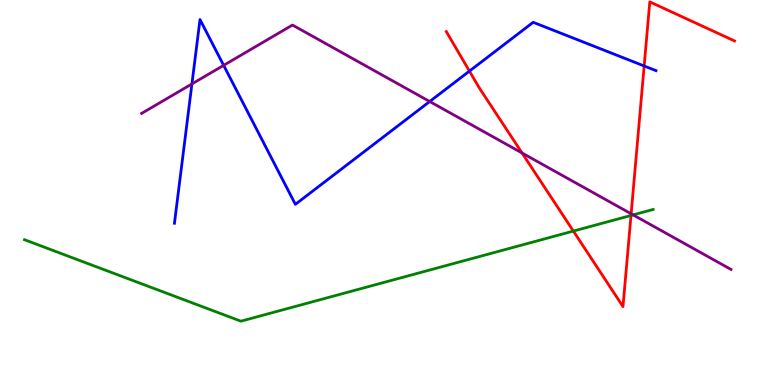[{'lines': ['blue', 'red'], 'intersections': [{'x': 6.06, 'y': 8.15}, {'x': 8.31, 'y': 8.29}]}, {'lines': ['green', 'red'], 'intersections': [{'x': 7.4, 'y': 4.0}, {'x': 8.14, 'y': 4.4}]}, {'lines': ['purple', 'red'], 'intersections': [{'x': 6.74, 'y': 6.03}, {'x': 8.14, 'y': 4.45}]}, {'lines': ['blue', 'green'], 'intersections': []}, {'lines': ['blue', 'purple'], 'intersections': [{'x': 2.48, 'y': 7.82}, {'x': 2.89, 'y': 8.3}, {'x': 5.54, 'y': 7.36}]}, {'lines': ['green', 'purple'], 'intersections': [{'x': 8.17, 'y': 4.42}]}]